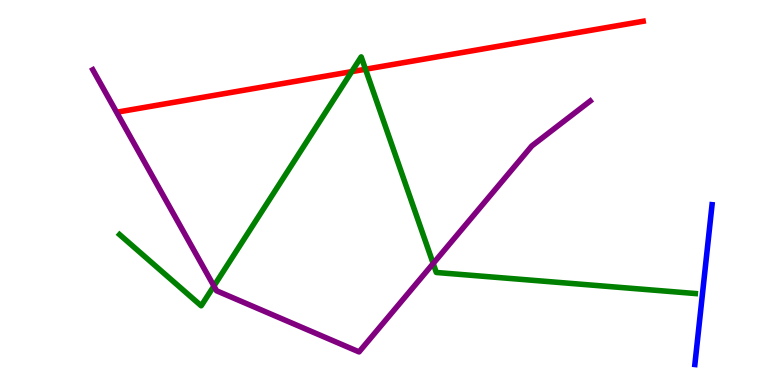[{'lines': ['blue', 'red'], 'intersections': []}, {'lines': ['green', 'red'], 'intersections': [{'x': 4.54, 'y': 8.14}, {'x': 4.72, 'y': 8.2}]}, {'lines': ['purple', 'red'], 'intersections': []}, {'lines': ['blue', 'green'], 'intersections': []}, {'lines': ['blue', 'purple'], 'intersections': []}, {'lines': ['green', 'purple'], 'intersections': [{'x': 2.76, 'y': 2.57}, {'x': 5.59, 'y': 3.16}]}]